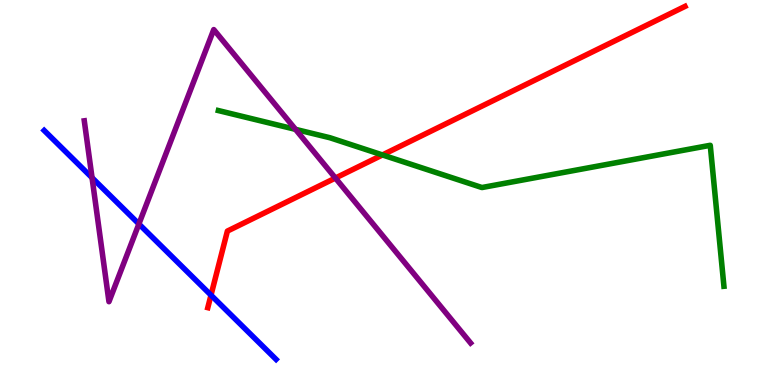[{'lines': ['blue', 'red'], 'intersections': [{'x': 2.72, 'y': 2.33}]}, {'lines': ['green', 'red'], 'intersections': [{'x': 4.93, 'y': 5.98}]}, {'lines': ['purple', 'red'], 'intersections': [{'x': 4.33, 'y': 5.38}]}, {'lines': ['blue', 'green'], 'intersections': []}, {'lines': ['blue', 'purple'], 'intersections': [{'x': 1.19, 'y': 5.38}, {'x': 1.79, 'y': 4.18}]}, {'lines': ['green', 'purple'], 'intersections': [{'x': 3.81, 'y': 6.64}]}]